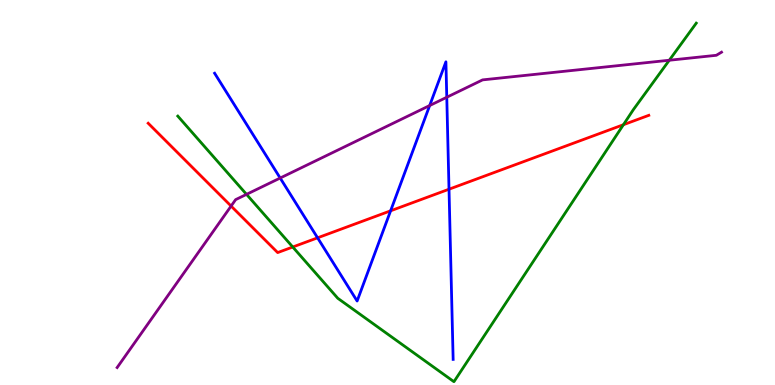[{'lines': ['blue', 'red'], 'intersections': [{'x': 4.1, 'y': 3.82}, {'x': 5.04, 'y': 4.52}, {'x': 5.79, 'y': 5.09}]}, {'lines': ['green', 'red'], 'intersections': [{'x': 3.78, 'y': 3.58}, {'x': 8.04, 'y': 6.76}]}, {'lines': ['purple', 'red'], 'intersections': [{'x': 2.98, 'y': 4.65}]}, {'lines': ['blue', 'green'], 'intersections': []}, {'lines': ['blue', 'purple'], 'intersections': [{'x': 3.62, 'y': 5.38}, {'x': 5.54, 'y': 7.26}, {'x': 5.76, 'y': 7.47}]}, {'lines': ['green', 'purple'], 'intersections': [{'x': 3.18, 'y': 4.95}, {'x': 8.64, 'y': 8.44}]}]